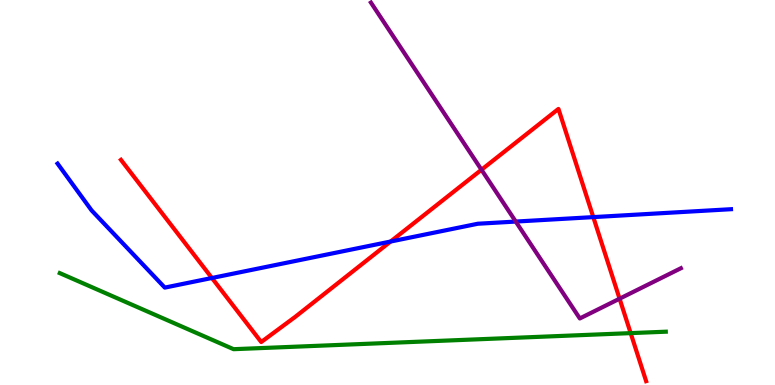[{'lines': ['blue', 'red'], 'intersections': [{'x': 2.73, 'y': 2.78}, {'x': 5.04, 'y': 3.73}, {'x': 7.66, 'y': 4.36}]}, {'lines': ['green', 'red'], 'intersections': [{'x': 8.14, 'y': 1.35}]}, {'lines': ['purple', 'red'], 'intersections': [{'x': 6.21, 'y': 5.59}, {'x': 7.99, 'y': 2.24}]}, {'lines': ['blue', 'green'], 'intersections': []}, {'lines': ['blue', 'purple'], 'intersections': [{'x': 6.65, 'y': 4.25}]}, {'lines': ['green', 'purple'], 'intersections': []}]